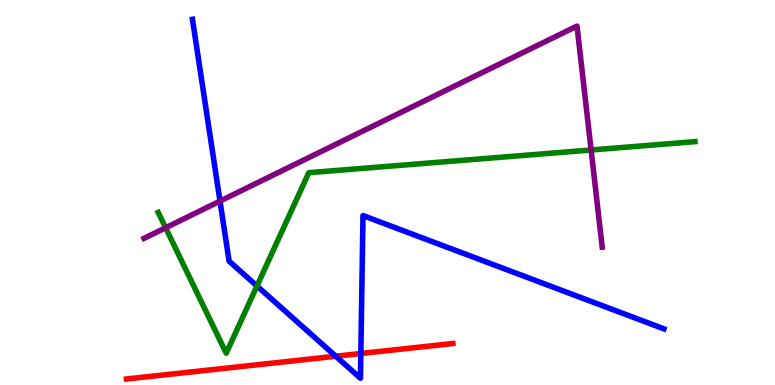[{'lines': ['blue', 'red'], 'intersections': [{'x': 4.33, 'y': 0.747}, {'x': 4.66, 'y': 0.818}]}, {'lines': ['green', 'red'], 'intersections': []}, {'lines': ['purple', 'red'], 'intersections': []}, {'lines': ['blue', 'green'], 'intersections': [{'x': 3.32, 'y': 2.57}]}, {'lines': ['blue', 'purple'], 'intersections': [{'x': 2.84, 'y': 4.78}]}, {'lines': ['green', 'purple'], 'intersections': [{'x': 2.14, 'y': 4.08}, {'x': 7.63, 'y': 6.1}]}]